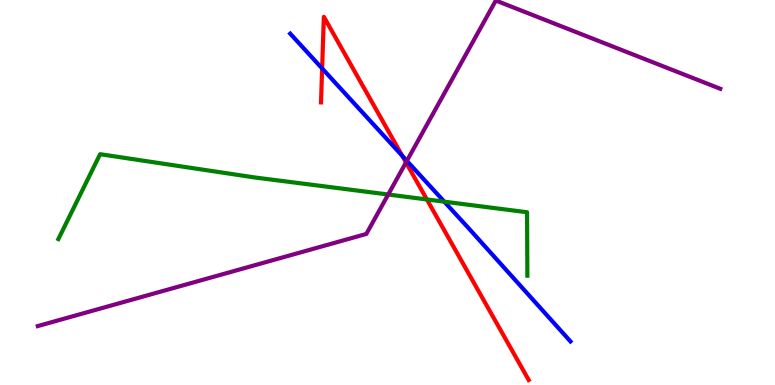[{'lines': ['blue', 'red'], 'intersections': [{'x': 4.16, 'y': 8.22}, {'x': 5.19, 'y': 5.95}]}, {'lines': ['green', 'red'], 'intersections': [{'x': 5.51, 'y': 4.82}]}, {'lines': ['purple', 'red'], 'intersections': [{'x': 5.24, 'y': 5.78}]}, {'lines': ['blue', 'green'], 'intersections': [{'x': 5.73, 'y': 4.76}]}, {'lines': ['blue', 'purple'], 'intersections': [{'x': 5.25, 'y': 5.82}]}, {'lines': ['green', 'purple'], 'intersections': [{'x': 5.01, 'y': 4.95}]}]